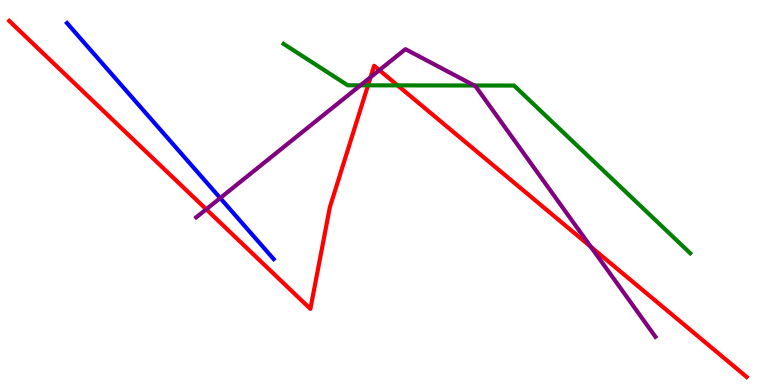[{'lines': ['blue', 'red'], 'intersections': []}, {'lines': ['green', 'red'], 'intersections': [{'x': 4.75, 'y': 7.78}, {'x': 5.13, 'y': 7.78}]}, {'lines': ['purple', 'red'], 'intersections': [{'x': 2.66, 'y': 4.56}, {'x': 4.78, 'y': 7.99}, {'x': 4.89, 'y': 8.18}, {'x': 7.62, 'y': 3.59}]}, {'lines': ['blue', 'green'], 'intersections': []}, {'lines': ['blue', 'purple'], 'intersections': [{'x': 2.84, 'y': 4.86}]}, {'lines': ['green', 'purple'], 'intersections': [{'x': 4.65, 'y': 7.78}, {'x': 6.12, 'y': 7.78}]}]